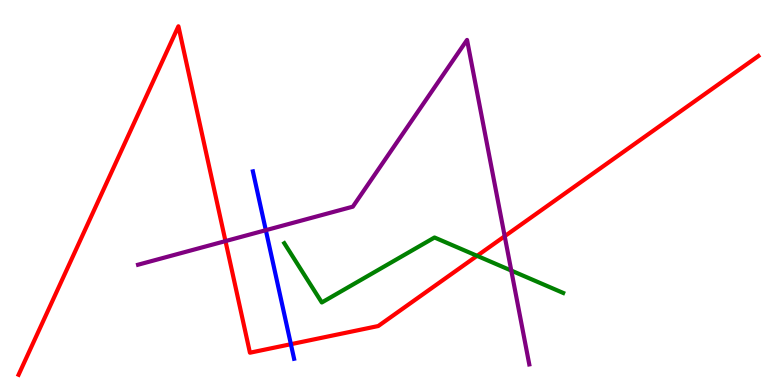[{'lines': ['blue', 'red'], 'intersections': [{'x': 3.75, 'y': 1.06}]}, {'lines': ['green', 'red'], 'intersections': [{'x': 6.16, 'y': 3.35}]}, {'lines': ['purple', 'red'], 'intersections': [{'x': 2.91, 'y': 3.74}, {'x': 6.51, 'y': 3.86}]}, {'lines': ['blue', 'green'], 'intersections': []}, {'lines': ['blue', 'purple'], 'intersections': [{'x': 3.43, 'y': 4.02}]}, {'lines': ['green', 'purple'], 'intersections': [{'x': 6.6, 'y': 2.97}]}]